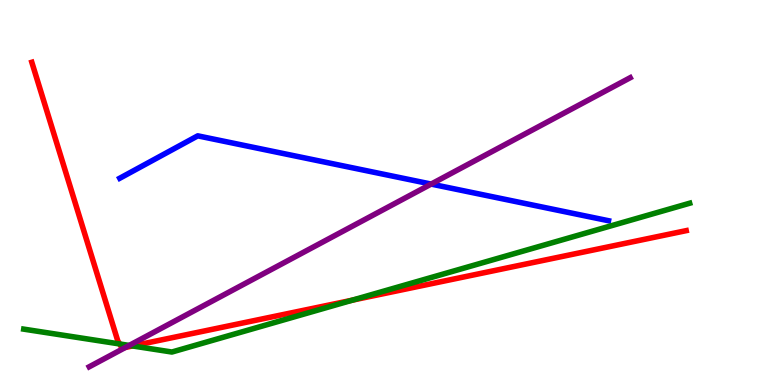[{'lines': ['blue', 'red'], 'intersections': []}, {'lines': ['green', 'red'], 'intersections': [{'x': 1.54, 'y': 1.07}, {'x': 1.71, 'y': 1.01}, {'x': 4.55, 'y': 2.2}]}, {'lines': ['purple', 'red'], 'intersections': [{'x': 1.62, 'y': 0.977}]}, {'lines': ['blue', 'green'], 'intersections': []}, {'lines': ['blue', 'purple'], 'intersections': [{'x': 5.56, 'y': 5.22}]}, {'lines': ['green', 'purple'], 'intersections': [{'x': 1.67, 'y': 1.03}]}]